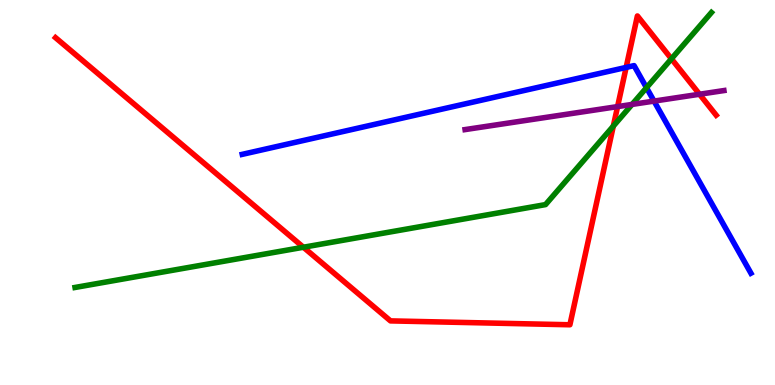[{'lines': ['blue', 'red'], 'intersections': [{'x': 8.08, 'y': 8.25}]}, {'lines': ['green', 'red'], 'intersections': [{'x': 3.91, 'y': 3.58}, {'x': 7.91, 'y': 6.72}, {'x': 8.66, 'y': 8.47}]}, {'lines': ['purple', 'red'], 'intersections': [{'x': 7.97, 'y': 7.23}, {'x': 9.03, 'y': 7.55}]}, {'lines': ['blue', 'green'], 'intersections': [{'x': 8.34, 'y': 7.72}]}, {'lines': ['blue', 'purple'], 'intersections': [{'x': 8.44, 'y': 7.37}]}, {'lines': ['green', 'purple'], 'intersections': [{'x': 8.16, 'y': 7.29}]}]